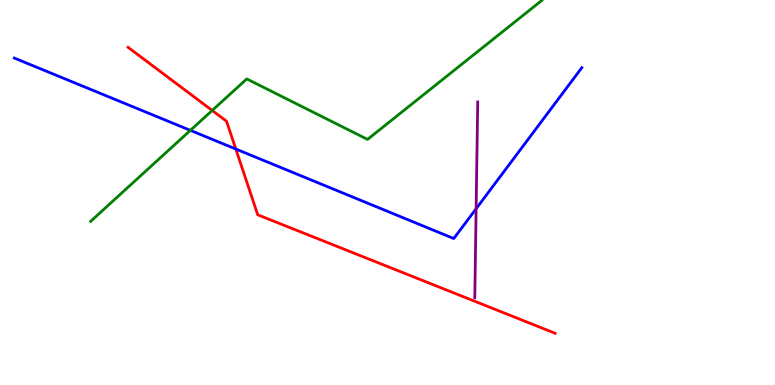[{'lines': ['blue', 'red'], 'intersections': [{'x': 3.04, 'y': 6.13}]}, {'lines': ['green', 'red'], 'intersections': [{'x': 2.74, 'y': 7.13}]}, {'lines': ['purple', 'red'], 'intersections': []}, {'lines': ['blue', 'green'], 'intersections': [{'x': 2.46, 'y': 6.61}]}, {'lines': ['blue', 'purple'], 'intersections': [{'x': 6.14, 'y': 4.58}]}, {'lines': ['green', 'purple'], 'intersections': []}]